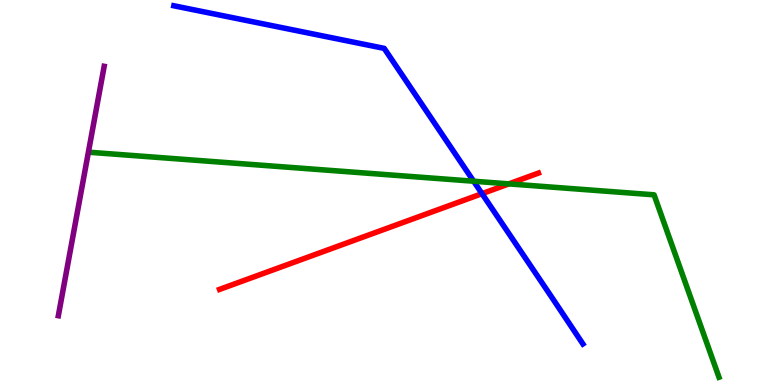[{'lines': ['blue', 'red'], 'intersections': [{'x': 6.22, 'y': 4.97}]}, {'lines': ['green', 'red'], 'intersections': [{'x': 6.57, 'y': 5.22}]}, {'lines': ['purple', 'red'], 'intersections': []}, {'lines': ['blue', 'green'], 'intersections': [{'x': 6.11, 'y': 5.29}]}, {'lines': ['blue', 'purple'], 'intersections': []}, {'lines': ['green', 'purple'], 'intersections': []}]